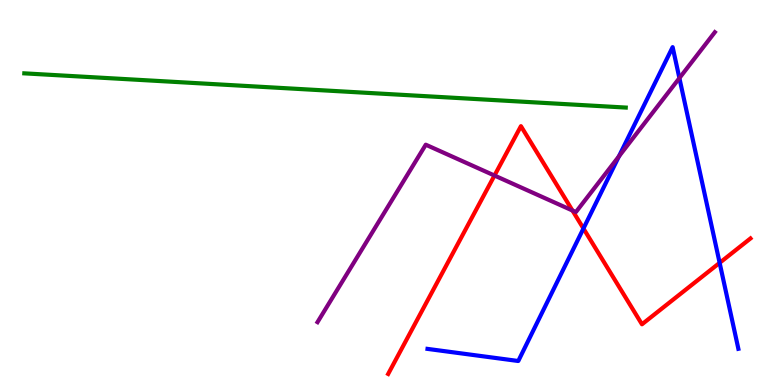[{'lines': ['blue', 'red'], 'intersections': [{'x': 7.53, 'y': 4.06}, {'x': 9.29, 'y': 3.17}]}, {'lines': ['green', 'red'], 'intersections': []}, {'lines': ['purple', 'red'], 'intersections': [{'x': 6.38, 'y': 5.44}, {'x': 7.39, 'y': 4.53}]}, {'lines': ['blue', 'green'], 'intersections': []}, {'lines': ['blue', 'purple'], 'intersections': [{'x': 7.99, 'y': 5.94}, {'x': 8.77, 'y': 7.97}]}, {'lines': ['green', 'purple'], 'intersections': []}]